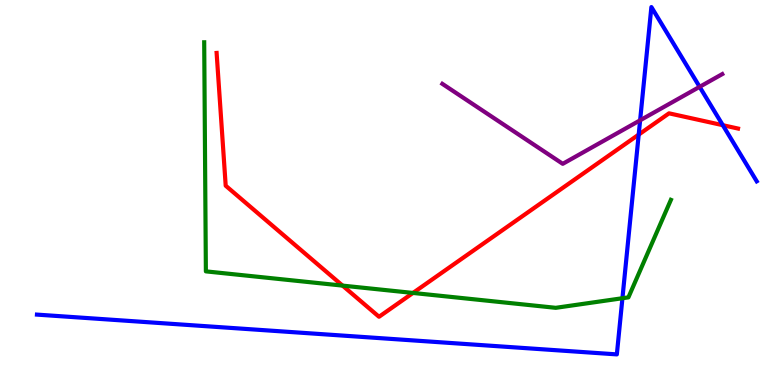[{'lines': ['blue', 'red'], 'intersections': [{'x': 8.24, 'y': 6.5}, {'x': 9.33, 'y': 6.75}]}, {'lines': ['green', 'red'], 'intersections': [{'x': 4.42, 'y': 2.58}, {'x': 5.33, 'y': 2.39}]}, {'lines': ['purple', 'red'], 'intersections': []}, {'lines': ['blue', 'green'], 'intersections': [{'x': 8.03, 'y': 2.25}]}, {'lines': ['blue', 'purple'], 'intersections': [{'x': 8.26, 'y': 6.88}, {'x': 9.03, 'y': 7.74}]}, {'lines': ['green', 'purple'], 'intersections': []}]